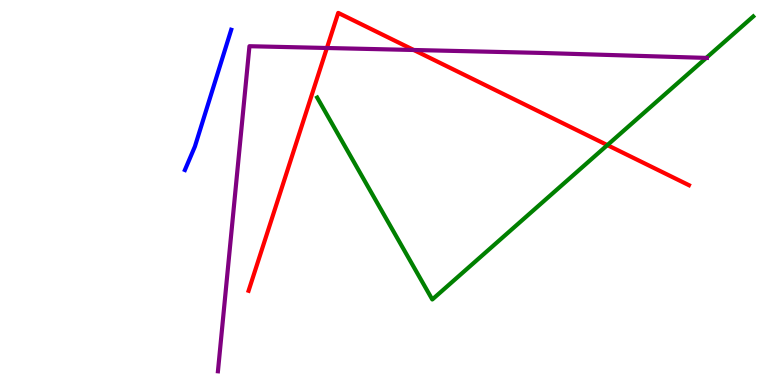[{'lines': ['blue', 'red'], 'intersections': []}, {'lines': ['green', 'red'], 'intersections': [{'x': 7.84, 'y': 6.23}]}, {'lines': ['purple', 'red'], 'intersections': [{'x': 4.22, 'y': 8.75}, {'x': 5.34, 'y': 8.7}]}, {'lines': ['blue', 'green'], 'intersections': []}, {'lines': ['blue', 'purple'], 'intersections': []}, {'lines': ['green', 'purple'], 'intersections': [{'x': 9.11, 'y': 8.5}]}]